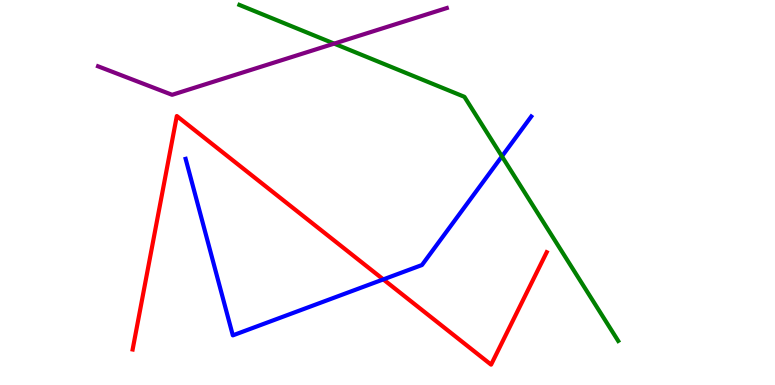[{'lines': ['blue', 'red'], 'intersections': [{'x': 4.95, 'y': 2.74}]}, {'lines': ['green', 'red'], 'intersections': []}, {'lines': ['purple', 'red'], 'intersections': []}, {'lines': ['blue', 'green'], 'intersections': [{'x': 6.48, 'y': 5.94}]}, {'lines': ['blue', 'purple'], 'intersections': []}, {'lines': ['green', 'purple'], 'intersections': [{'x': 4.31, 'y': 8.87}]}]